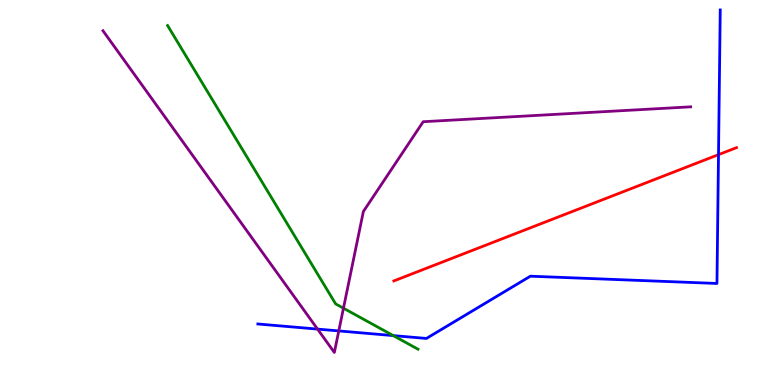[{'lines': ['blue', 'red'], 'intersections': [{'x': 9.27, 'y': 5.98}]}, {'lines': ['green', 'red'], 'intersections': []}, {'lines': ['purple', 'red'], 'intersections': []}, {'lines': ['blue', 'green'], 'intersections': [{'x': 5.07, 'y': 1.28}]}, {'lines': ['blue', 'purple'], 'intersections': [{'x': 4.1, 'y': 1.45}, {'x': 4.37, 'y': 1.4}]}, {'lines': ['green', 'purple'], 'intersections': [{'x': 4.43, 'y': 1.99}]}]